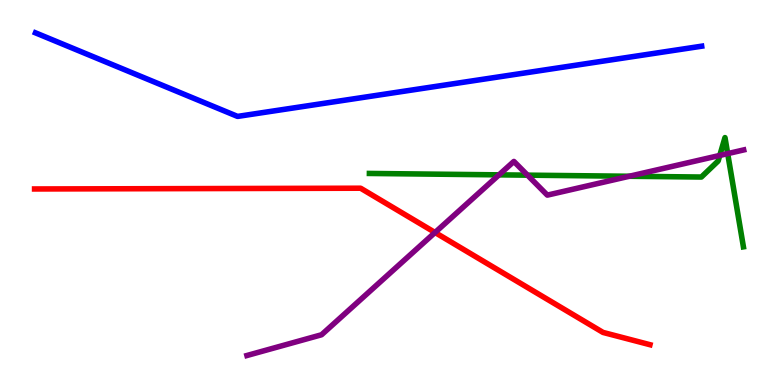[{'lines': ['blue', 'red'], 'intersections': []}, {'lines': ['green', 'red'], 'intersections': []}, {'lines': ['purple', 'red'], 'intersections': [{'x': 5.61, 'y': 3.96}]}, {'lines': ['blue', 'green'], 'intersections': []}, {'lines': ['blue', 'purple'], 'intersections': []}, {'lines': ['green', 'purple'], 'intersections': [{'x': 6.44, 'y': 5.46}, {'x': 6.81, 'y': 5.45}, {'x': 8.12, 'y': 5.42}, {'x': 9.29, 'y': 5.96}, {'x': 9.39, 'y': 6.01}]}]